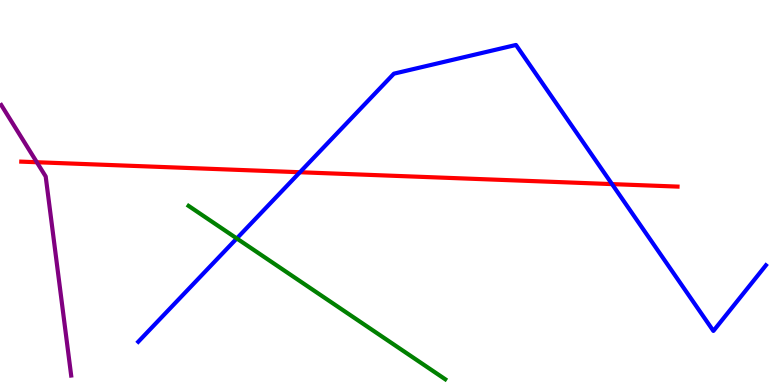[{'lines': ['blue', 'red'], 'intersections': [{'x': 3.87, 'y': 5.53}, {'x': 7.9, 'y': 5.22}]}, {'lines': ['green', 'red'], 'intersections': []}, {'lines': ['purple', 'red'], 'intersections': [{'x': 0.475, 'y': 5.79}]}, {'lines': ['blue', 'green'], 'intersections': [{'x': 3.06, 'y': 3.81}]}, {'lines': ['blue', 'purple'], 'intersections': []}, {'lines': ['green', 'purple'], 'intersections': []}]